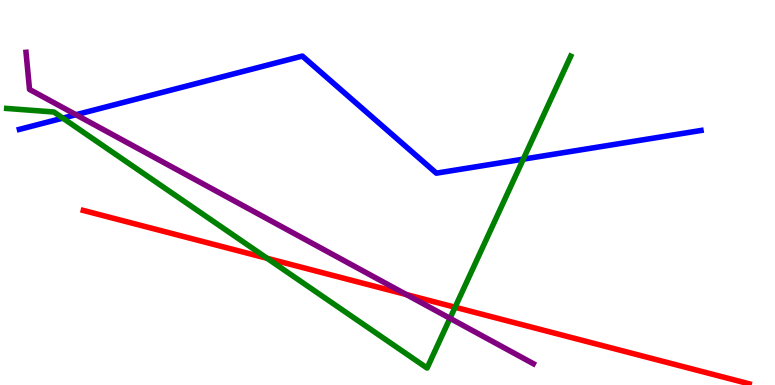[{'lines': ['blue', 'red'], 'intersections': []}, {'lines': ['green', 'red'], 'intersections': [{'x': 3.45, 'y': 3.29}, {'x': 5.87, 'y': 2.02}]}, {'lines': ['purple', 'red'], 'intersections': [{'x': 5.24, 'y': 2.35}]}, {'lines': ['blue', 'green'], 'intersections': [{'x': 0.811, 'y': 6.93}, {'x': 6.75, 'y': 5.87}]}, {'lines': ['blue', 'purple'], 'intersections': [{'x': 0.98, 'y': 7.02}]}, {'lines': ['green', 'purple'], 'intersections': [{'x': 5.81, 'y': 1.73}]}]